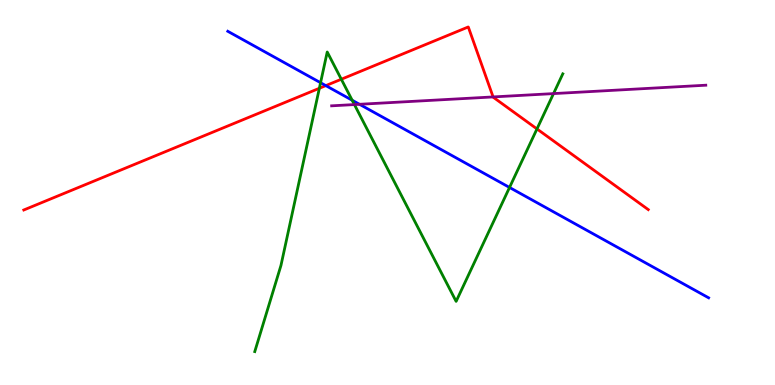[{'lines': ['blue', 'red'], 'intersections': [{'x': 4.2, 'y': 7.78}]}, {'lines': ['green', 'red'], 'intersections': [{'x': 4.12, 'y': 7.71}, {'x': 4.4, 'y': 7.94}, {'x': 6.93, 'y': 6.65}]}, {'lines': ['purple', 'red'], 'intersections': [{'x': 6.36, 'y': 7.48}]}, {'lines': ['blue', 'green'], 'intersections': [{'x': 4.14, 'y': 7.85}, {'x': 4.54, 'y': 7.4}, {'x': 6.57, 'y': 5.13}]}, {'lines': ['blue', 'purple'], 'intersections': [{'x': 4.64, 'y': 7.29}]}, {'lines': ['green', 'purple'], 'intersections': [{'x': 4.57, 'y': 7.28}, {'x': 7.14, 'y': 7.57}]}]